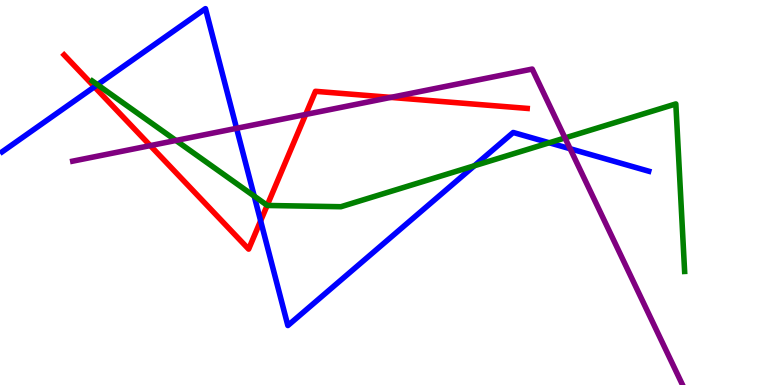[{'lines': ['blue', 'red'], 'intersections': [{'x': 1.22, 'y': 7.74}, {'x': 3.36, 'y': 4.26}]}, {'lines': ['green', 'red'], 'intersections': [{'x': 3.45, 'y': 4.67}]}, {'lines': ['purple', 'red'], 'intersections': [{'x': 1.94, 'y': 6.22}, {'x': 3.94, 'y': 7.03}, {'x': 5.04, 'y': 7.47}]}, {'lines': ['blue', 'green'], 'intersections': [{'x': 1.26, 'y': 7.8}, {'x': 3.28, 'y': 4.91}, {'x': 6.12, 'y': 5.69}, {'x': 7.09, 'y': 6.29}]}, {'lines': ['blue', 'purple'], 'intersections': [{'x': 3.05, 'y': 6.67}, {'x': 7.36, 'y': 6.14}]}, {'lines': ['green', 'purple'], 'intersections': [{'x': 2.27, 'y': 6.35}, {'x': 7.29, 'y': 6.42}]}]